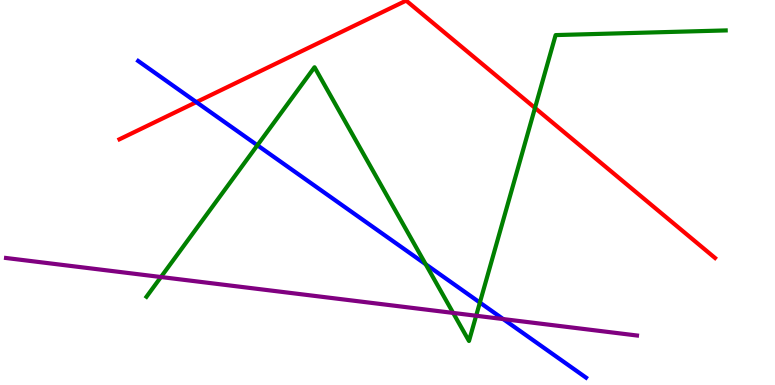[{'lines': ['blue', 'red'], 'intersections': [{'x': 2.53, 'y': 7.35}]}, {'lines': ['green', 'red'], 'intersections': [{'x': 6.9, 'y': 7.2}]}, {'lines': ['purple', 'red'], 'intersections': []}, {'lines': ['blue', 'green'], 'intersections': [{'x': 3.32, 'y': 6.23}, {'x': 5.49, 'y': 3.14}, {'x': 6.19, 'y': 2.14}]}, {'lines': ['blue', 'purple'], 'intersections': [{'x': 6.49, 'y': 1.71}]}, {'lines': ['green', 'purple'], 'intersections': [{'x': 2.08, 'y': 2.8}, {'x': 5.85, 'y': 1.87}, {'x': 6.14, 'y': 1.8}]}]